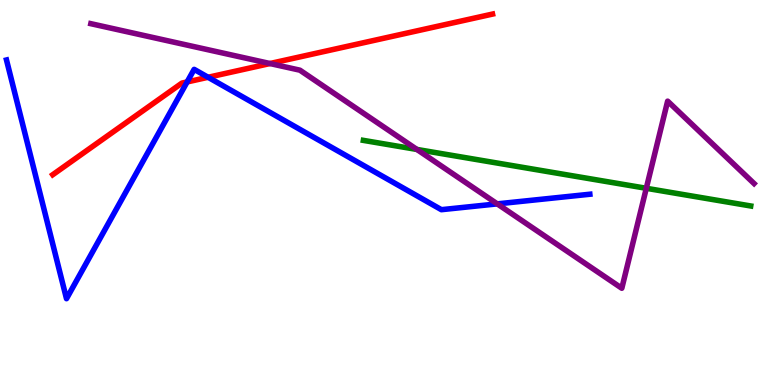[{'lines': ['blue', 'red'], 'intersections': [{'x': 2.41, 'y': 7.87}, {'x': 2.69, 'y': 7.99}]}, {'lines': ['green', 'red'], 'intersections': []}, {'lines': ['purple', 'red'], 'intersections': [{'x': 3.48, 'y': 8.35}]}, {'lines': ['blue', 'green'], 'intersections': []}, {'lines': ['blue', 'purple'], 'intersections': [{'x': 6.42, 'y': 4.7}]}, {'lines': ['green', 'purple'], 'intersections': [{'x': 5.38, 'y': 6.12}, {'x': 8.34, 'y': 5.11}]}]